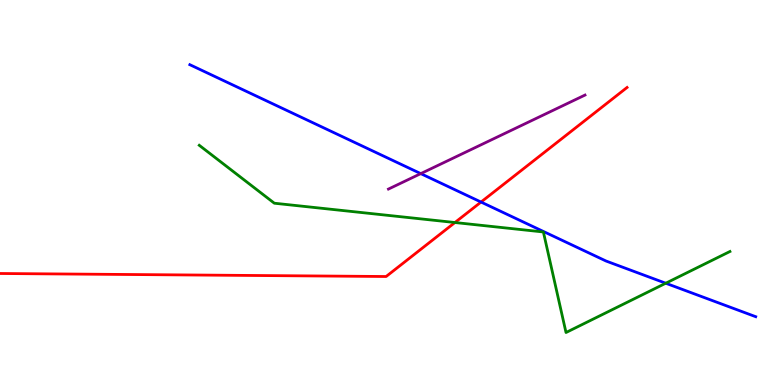[{'lines': ['blue', 'red'], 'intersections': [{'x': 6.21, 'y': 4.75}]}, {'lines': ['green', 'red'], 'intersections': [{'x': 5.87, 'y': 4.22}]}, {'lines': ['purple', 'red'], 'intersections': []}, {'lines': ['blue', 'green'], 'intersections': [{'x': 8.59, 'y': 2.64}]}, {'lines': ['blue', 'purple'], 'intersections': [{'x': 5.43, 'y': 5.49}]}, {'lines': ['green', 'purple'], 'intersections': []}]